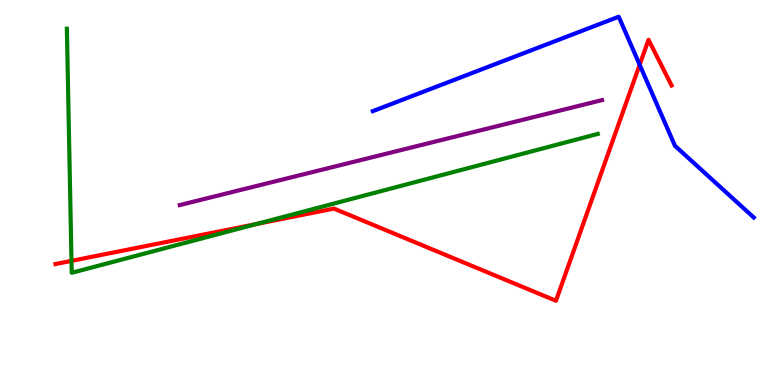[{'lines': ['blue', 'red'], 'intersections': [{'x': 8.25, 'y': 8.32}]}, {'lines': ['green', 'red'], 'intersections': [{'x': 0.922, 'y': 3.22}, {'x': 3.31, 'y': 4.18}]}, {'lines': ['purple', 'red'], 'intersections': []}, {'lines': ['blue', 'green'], 'intersections': []}, {'lines': ['blue', 'purple'], 'intersections': []}, {'lines': ['green', 'purple'], 'intersections': []}]